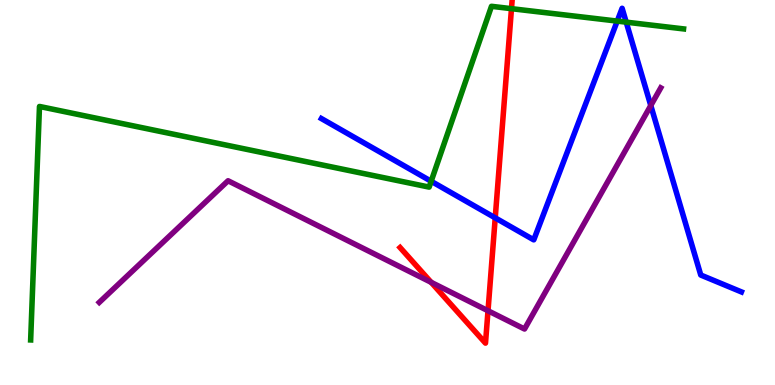[{'lines': ['blue', 'red'], 'intersections': [{'x': 6.39, 'y': 4.34}]}, {'lines': ['green', 'red'], 'intersections': [{'x': 6.6, 'y': 9.77}]}, {'lines': ['purple', 'red'], 'intersections': [{'x': 5.56, 'y': 2.67}, {'x': 6.3, 'y': 1.93}]}, {'lines': ['blue', 'green'], 'intersections': [{'x': 5.56, 'y': 5.29}, {'x': 7.96, 'y': 9.45}, {'x': 8.08, 'y': 9.42}]}, {'lines': ['blue', 'purple'], 'intersections': [{'x': 8.4, 'y': 7.26}]}, {'lines': ['green', 'purple'], 'intersections': []}]